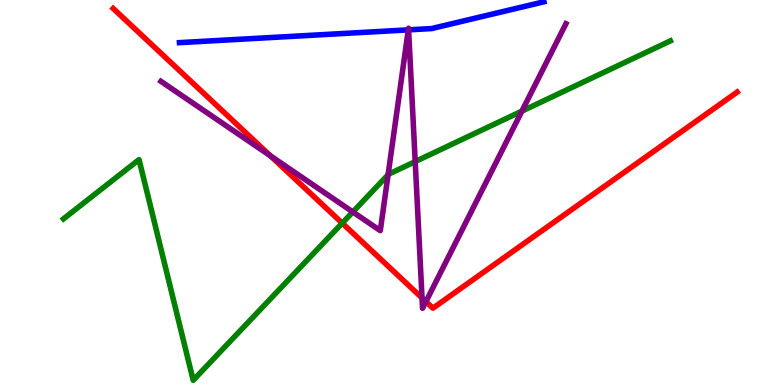[{'lines': ['blue', 'red'], 'intersections': []}, {'lines': ['green', 'red'], 'intersections': [{'x': 4.42, 'y': 4.2}]}, {'lines': ['purple', 'red'], 'intersections': [{'x': 3.49, 'y': 5.95}, {'x': 5.45, 'y': 2.26}, {'x': 5.5, 'y': 2.17}]}, {'lines': ['blue', 'green'], 'intersections': []}, {'lines': ['blue', 'purple'], 'intersections': [{'x': 5.27, 'y': 9.22}, {'x': 5.27, 'y': 9.22}]}, {'lines': ['green', 'purple'], 'intersections': [{'x': 4.55, 'y': 4.49}, {'x': 5.01, 'y': 5.46}, {'x': 5.36, 'y': 5.8}, {'x': 6.73, 'y': 7.11}]}]